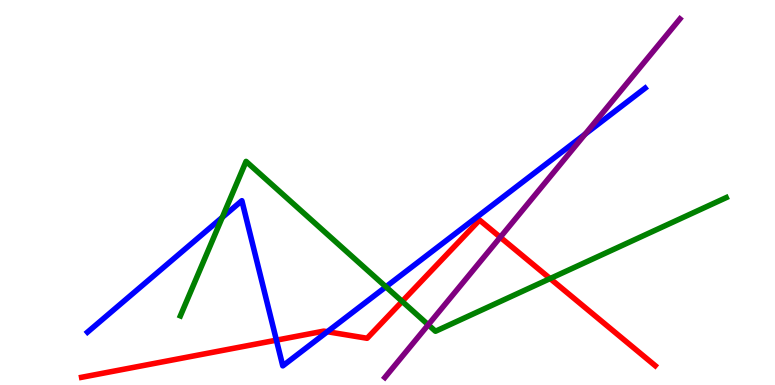[{'lines': ['blue', 'red'], 'intersections': [{'x': 3.57, 'y': 1.16}, {'x': 4.22, 'y': 1.38}]}, {'lines': ['green', 'red'], 'intersections': [{'x': 5.19, 'y': 2.17}, {'x': 7.1, 'y': 2.76}]}, {'lines': ['purple', 'red'], 'intersections': [{'x': 6.46, 'y': 3.84}]}, {'lines': ['blue', 'green'], 'intersections': [{'x': 2.87, 'y': 4.35}, {'x': 4.98, 'y': 2.55}]}, {'lines': ['blue', 'purple'], 'intersections': [{'x': 7.55, 'y': 6.52}]}, {'lines': ['green', 'purple'], 'intersections': [{'x': 5.53, 'y': 1.56}]}]